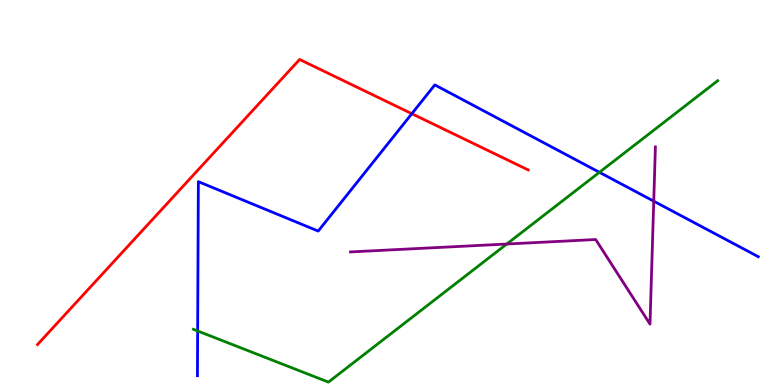[{'lines': ['blue', 'red'], 'intersections': [{'x': 5.31, 'y': 7.05}]}, {'lines': ['green', 'red'], 'intersections': []}, {'lines': ['purple', 'red'], 'intersections': []}, {'lines': ['blue', 'green'], 'intersections': [{'x': 2.55, 'y': 1.4}, {'x': 7.73, 'y': 5.52}]}, {'lines': ['blue', 'purple'], 'intersections': [{'x': 8.44, 'y': 4.77}]}, {'lines': ['green', 'purple'], 'intersections': [{'x': 6.54, 'y': 3.66}]}]